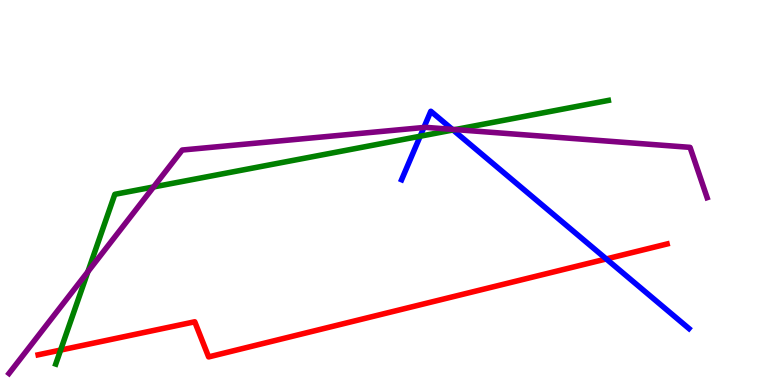[{'lines': ['blue', 'red'], 'intersections': [{'x': 7.82, 'y': 3.27}]}, {'lines': ['green', 'red'], 'intersections': [{'x': 0.782, 'y': 0.907}]}, {'lines': ['purple', 'red'], 'intersections': []}, {'lines': ['blue', 'green'], 'intersections': [{'x': 5.42, 'y': 6.46}, {'x': 5.85, 'y': 6.62}]}, {'lines': ['blue', 'purple'], 'intersections': [{'x': 5.47, 'y': 6.69}, {'x': 5.84, 'y': 6.64}]}, {'lines': ['green', 'purple'], 'intersections': [{'x': 1.13, 'y': 2.94}, {'x': 1.98, 'y': 5.14}, {'x': 5.87, 'y': 6.63}]}]